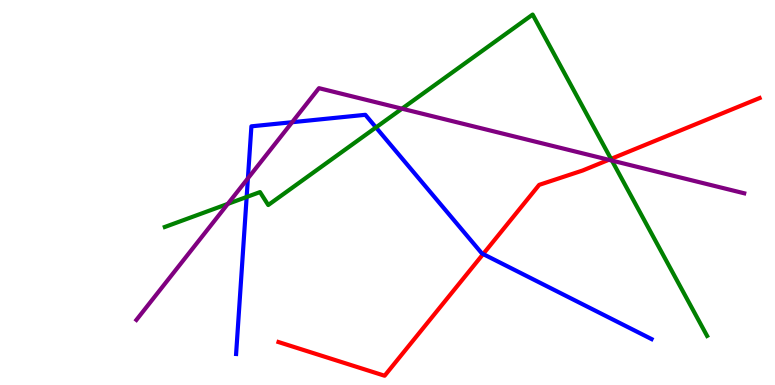[{'lines': ['blue', 'red'], 'intersections': [{'x': 6.23, 'y': 3.4}]}, {'lines': ['green', 'red'], 'intersections': [{'x': 7.88, 'y': 5.87}]}, {'lines': ['purple', 'red'], 'intersections': [{'x': 7.86, 'y': 5.85}]}, {'lines': ['blue', 'green'], 'intersections': [{'x': 3.18, 'y': 4.88}, {'x': 4.85, 'y': 6.69}]}, {'lines': ['blue', 'purple'], 'intersections': [{'x': 3.2, 'y': 5.37}, {'x': 3.77, 'y': 6.83}]}, {'lines': ['green', 'purple'], 'intersections': [{'x': 2.94, 'y': 4.7}, {'x': 5.19, 'y': 7.18}, {'x': 7.9, 'y': 5.83}]}]